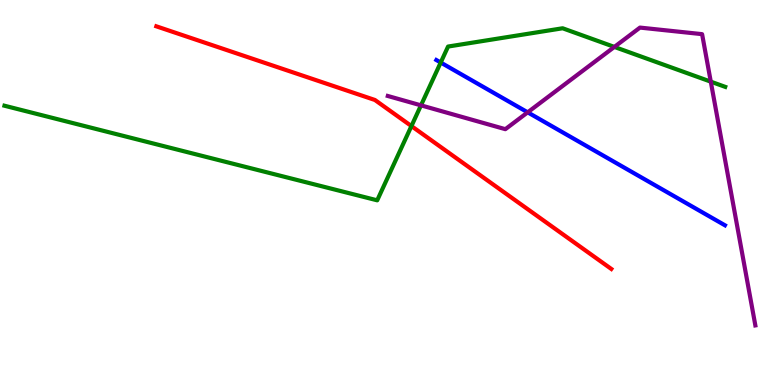[{'lines': ['blue', 'red'], 'intersections': []}, {'lines': ['green', 'red'], 'intersections': [{'x': 5.31, 'y': 6.73}]}, {'lines': ['purple', 'red'], 'intersections': []}, {'lines': ['blue', 'green'], 'intersections': [{'x': 5.69, 'y': 8.38}]}, {'lines': ['blue', 'purple'], 'intersections': [{'x': 6.81, 'y': 7.08}]}, {'lines': ['green', 'purple'], 'intersections': [{'x': 5.43, 'y': 7.26}, {'x': 7.93, 'y': 8.78}, {'x': 9.17, 'y': 7.88}]}]